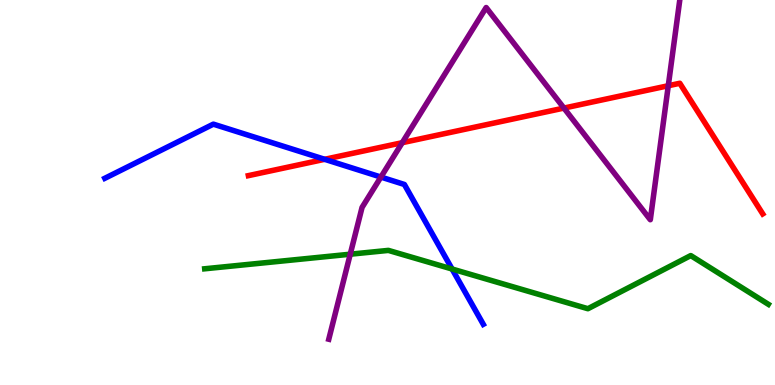[{'lines': ['blue', 'red'], 'intersections': [{'x': 4.19, 'y': 5.86}]}, {'lines': ['green', 'red'], 'intersections': []}, {'lines': ['purple', 'red'], 'intersections': [{'x': 5.19, 'y': 6.29}, {'x': 7.28, 'y': 7.19}, {'x': 8.62, 'y': 7.77}]}, {'lines': ['blue', 'green'], 'intersections': [{'x': 5.83, 'y': 3.01}]}, {'lines': ['blue', 'purple'], 'intersections': [{'x': 4.91, 'y': 5.4}]}, {'lines': ['green', 'purple'], 'intersections': [{'x': 4.52, 'y': 3.4}]}]